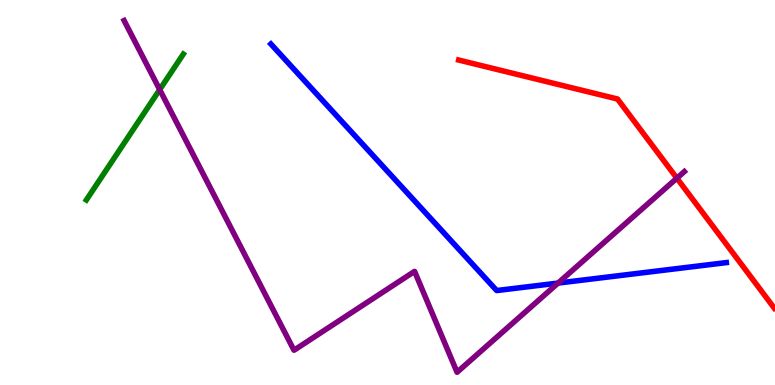[{'lines': ['blue', 'red'], 'intersections': []}, {'lines': ['green', 'red'], 'intersections': []}, {'lines': ['purple', 'red'], 'intersections': [{'x': 8.73, 'y': 5.37}]}, {'lines': ['blue', 'green'], 'intersections': []}, {'lines': ['blue', 'purple'], 'intersections': [{'x': 7.2, 'y': 2.65}]}, {'lines': ['green', 'purple'], 'intersections': [{'x': 2.06, 'y': 7.67}]}]